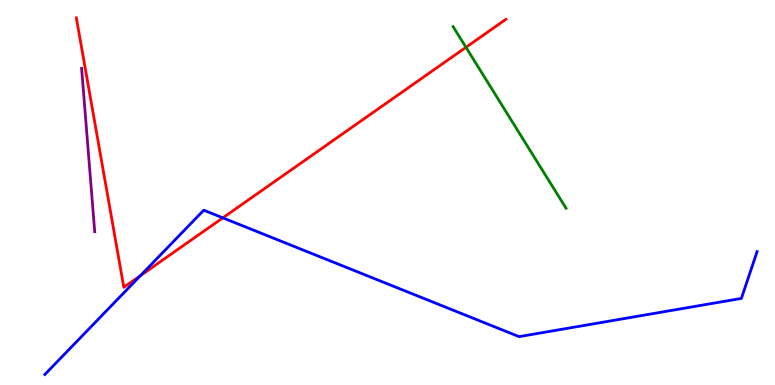[{'lines': ['blue', 'red'], 'intersections': [{'x': 1.81, 'y': 2.84}, {'x': 2.88, 'y': 4.34}]}, {'lines': ['green', 'red'], 'intersections': [{'x': 6.01, 'y': 8.77}]}, {'lines': ['purple', 'red'], 'intersections': []}, {'lines': ['blue', 'green'], 'intersections': []}, {'lines': ['blue', 'purple'], 'intersections': []}, {'lines': ['green', 'purple'], 'intersections': []}]